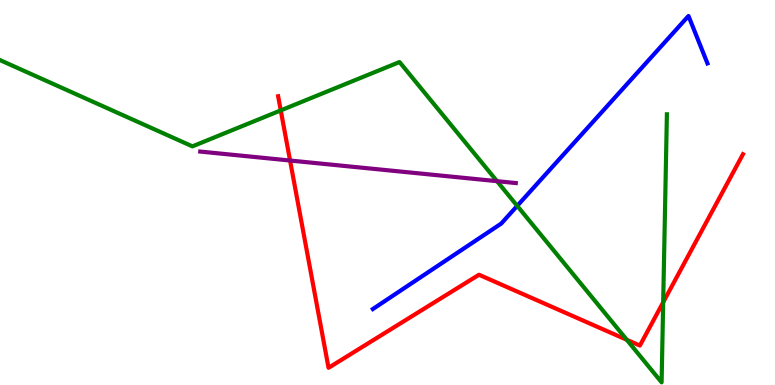[{'lines': ['blue', 'red'], 'intersections': []}, {'lines': ['green', 'red'], 'intersections': [{'x': 3.62, 'y': 7.13}, {'x': 8.09, 'y': 1.17}, {'x': 8.56, 'y': 2.15}]}, {'lines': ['purple', 'red'], 'intersections': [{'x': 3.74, 'y': 5.83}]}, {'lines': ['blue', 'green'], 'intersections': [{'x': 6.67, 'y': 4.65}]}, {'lines': ['blue', 'purple'], 'intersections': []}, {'lines': ['green', 'purple'], 'intersections': [{'x': 6.41, 'y': 5.29}]}]